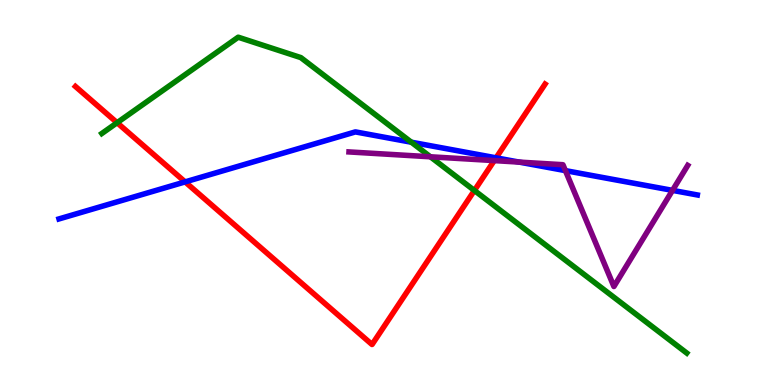[{'lines': ['blue', 'red'], 'intersections': [{'x': 2.39, 'y': 5.28}, {'x': 6.4, 'y': 5.9}]}, {'lines': ['green', 'red'], 'intersections': [{'x': 1.51, 'y': 6.81}, {'x': 6.12, 'y': 5.05}]}, {'lines': ['purple', 'red'], 'intersections': [{'x': 6.38, 'y': 5.83}]}, {'lines': ['blue', 'green'], 'intersections': [{'x': 5.31, 'y': 6.31}]}, {'lines': ['blue', 'purple'], 'intersections': [{'x': 6.7, 'y': 5.79}, {'x': 7.3, 'y': 5.57}, {'x': 8.68, 'y': 5.06}]}, {'lines': ['green', 'purple'], 'intersections': [{'x': 5.55, 'y': 5.93}]}]